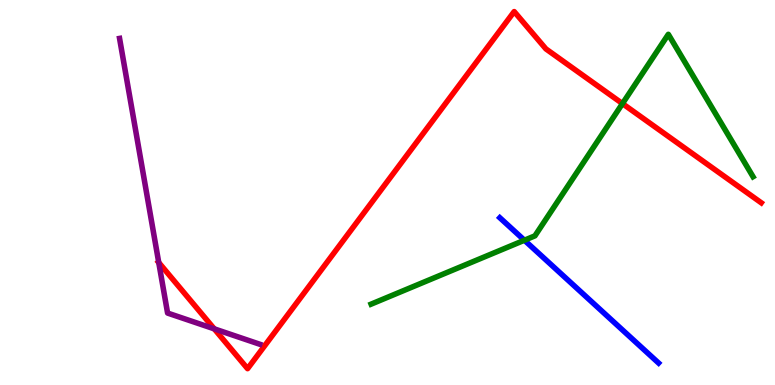[{'lines': ['blue', 'red'], 'intersections': []}, {'lines': ['green', 'red'], 'intersections': [{'x': 8.03, 'y': 7.31}]}, {'lines': ['purple', 'red'], 'intersections': [{'x': 2.05, 'y': 3.18}, {'x': 2.76, 'y': 1.46}]}, {'lines': ['blue', 'green'], 'intersections': [{'x': 6.77, 'y': 3.76}]}, {'lines': ['blue', 'purple'], 'intersections': []}, {'lines': ['green', 'purple'], 'intersections': []}]